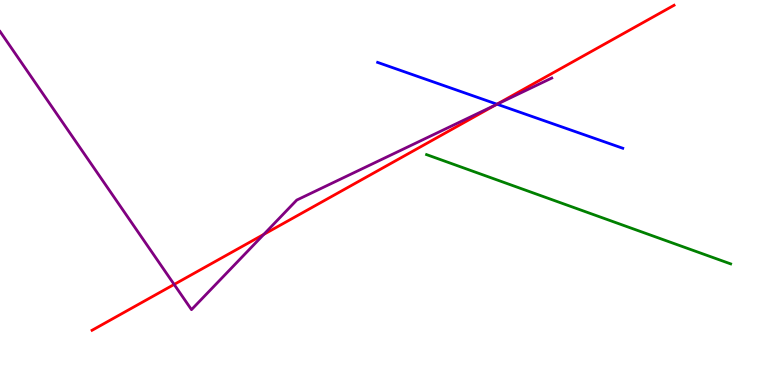[{'lines': ['blue', 'red'], 'intersections': [{'x': 6.41, 'y': 7.29}]}, {'lines': ['green', 'red'], 'intersections': []}, {'lines': ['purple', 'red'], 'intersections': [{'x': 2.25, 'y': 2.61}, {'x': 3.4, 'y': 3.91}, {'x': 6.4, 'y': 7.27}]}, {'lines': ['blue', 'green'], 'intersections': []}, {'lines': ['blue', 'purple'], 'intersections': [{'x': 6.41, 'y': 7.29}]}, {'lines': ['green', 'purple'], 'intersections': []}]